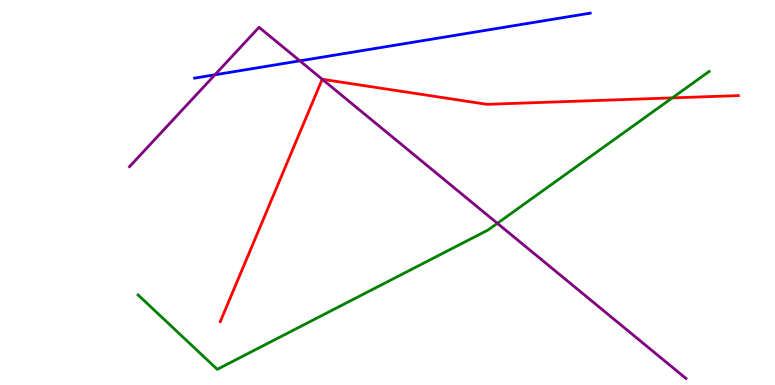[{'lines': ['blue', 'red'], 'intersections': []}, {'lines': ['green', 'red'], 'intersections': [{'x': 8.67, 'y': 7.46}]}, {'lines': ['purple', 'red'], 'intersections': [{'x': 4.16, 'y': 7.94}]}, {'lines': ['blue', 'green'], 'intersections': []}, {'lines': ['blue', 'purple'], 'intersections': [{'x': 2.77, 'y': 8.06}, {'x': 3.87, 'y': 8.42}]}, {'lines': ['green', 'purple'], 'intersections': [{'x': 6.42, 'y': 4.2}]}]